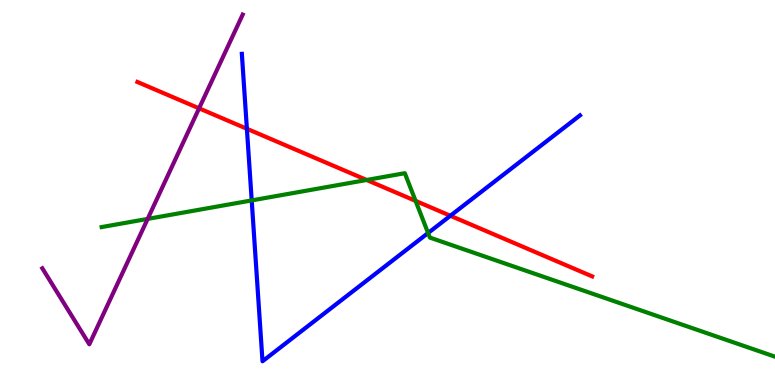[{'lines': ['blue', 'red'], 'intersections': [{'x': 3.19, 'y': 6.66}, {'x': 5.81, 'y': 4.4}]}, {'lines': ['green', 'red'], 'intersections': [{'x': 4.73, 'y': 5.33}, {'x': 5.36, 'y': 4.78}]}, {'lines': ['purple', 'red'], 'intersections': [{'x': 2.57, 'y': 7.19}]}, {'lines': ['blue', 'green'], 'intersections': [{'x': 3.25, 'y': 4.79}, {'x': 5.52, 'y': 3.95}]}, {'lines': ['blue', 'purple'], 'intersections': []}, {'lines': ['green', 'purple'], 'intersections': [{'x': 1.91, 'y': 4.31}]}]